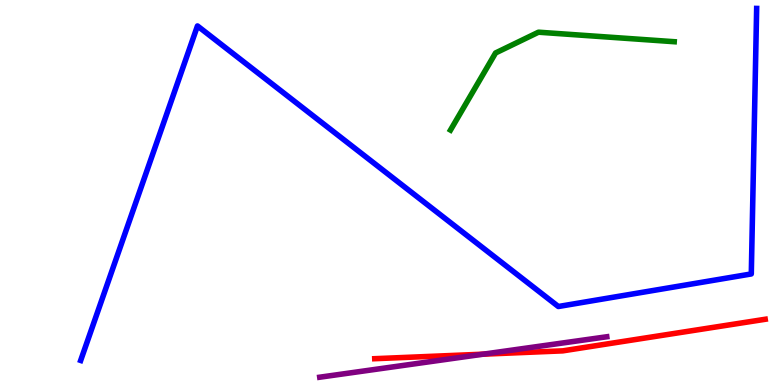[{'lines': ['blue', 'red'], 'intersections': []}, {'lines': ['green', 'red'], 'intersections': []}, {'lines': ['purple', 'red'], 'intersections': [{'x': 6.24, 'y': 0.801}]}, {'lines': ['blue', 'green'], 'intersections': []}, {'lines': ['blue', 'purple'], 'intersections': []}, {'lines': ['green', 'purple'], 'intersections': []}]